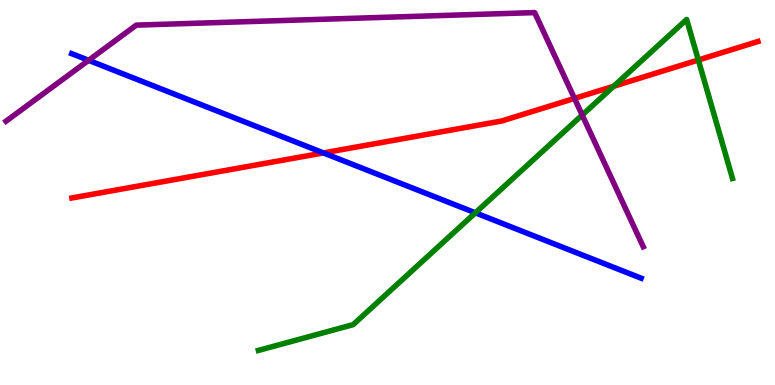[{'lines': ['blue', 'red'], 'intersections': [{'x': 4.17, 'y': 6.03}]}, {'lines': ['green', 'red'], 'intersections': [{'x': 7.92, 'y': 7.76}, {'x': 9.01, 'y': 8.44}]}, {'lines': ['purple', 'red'], 'intersections': [{'x': 7.41, 'y': 7.44}]}, {'lines': ['blue', 'green'], 'intersections': [{'x': 6.13, 'y': 4.47}]}, {'lines': ['blue', 'purple'], 'intersections': [{'x': 1.14, 'y': 8.43}]}, {'lines': ['green', 'purple'], 'intersections': [{'x': 7.51, 'y': 7.01}]}]